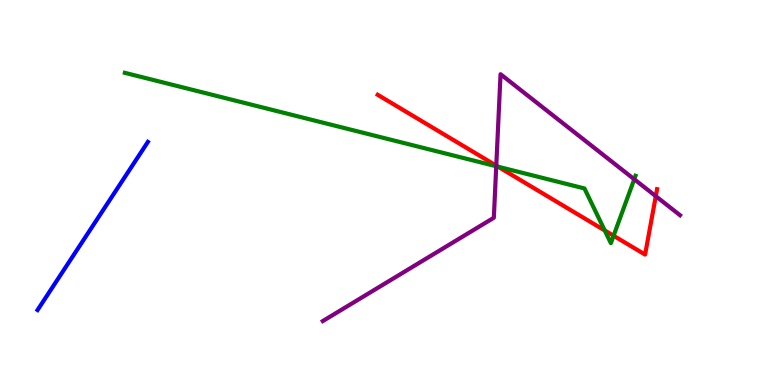[{'lines': ['blue', 'red'], 'intersections': []}, {'lines': ['green', 'red'], 'intersections': [{'x': 6.43, 'y': 5.67}, {'x': 7.8, 'y': 4.01}, {'x': 7.92, 'y': 3.88}]}, {'lines': ['purple', 'red'], 'intersections': [{'x': 6.4, 'y': 5.7}, {'x': 8.46, 'y': 4.9}]}, {'lines': ['blue', 'green'], 'intersections': []}, {'lines': ['blue', 'purple'], 'intersections': []}, {'lines': ['green', 'purple'], 'intersections': [{'x': 6.4, 'y': 5.68}, {'x': 8.18, 'y': 5.34}]}]